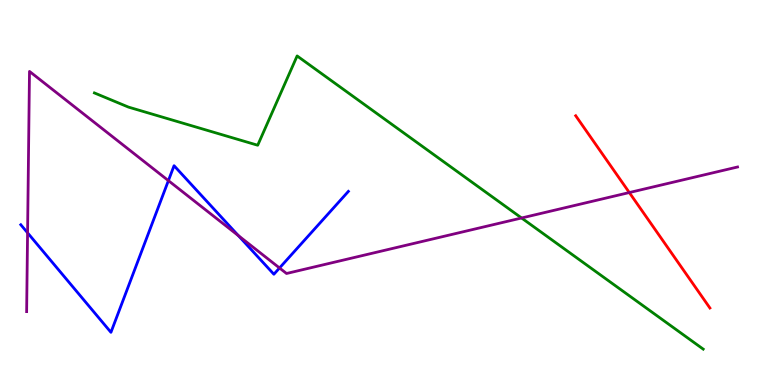[{'lines': ['blue', 'red'], 'intersections': []}, {'lines': ['green', 'red'], 'intersections': []}, {'lines': ['purple', 'red'], 'intersections': [{'x': 8.12, 'y': 5.0}]}, {'lines': ['blue', 'green'], 'intersections': []}, {'lines': ['blue', 'purple'], 'intersections': [{'x': 0.356, 'y': 3.95}, {'x': 2.17, 'y': 5.31}, {'x': 3.08, 'y': 3.88}, {'x': 3.61, 'y': 3.04}]}, {'lines': ['green', 'purple'], 'intersections': [{'x': 6.73, 'y': 4.34}]}]